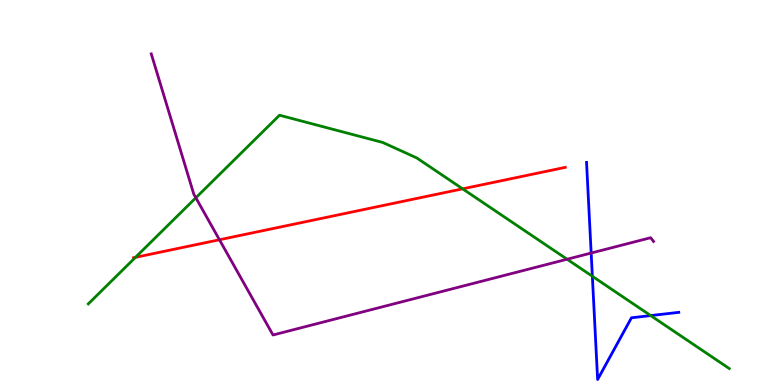[{'lines': ['blue', 'red'], 'intersections': []}, {'lines': ['green', 'red'], 'intersections': [{'x': 1.75, 'y': 3.32}, {'x': 5.97, 'y': 5.09}]}, {'lines': ['purple', 'red'], 'intersections': [{'x': 2.83, 'y': 3.77}]}, {'lines': ['blue', 'green'], 'intersections': [{'x': 7.64, 'y': 2.82}, {'x': 8.4, 'y': 1.8}]}, {'lines': ['blue', 'purple'], 'intersections': [{'x': 7.63, 'y': 3.43}]}, {'lines': ['green', 'purple'], 'intersections': [{'x': 2.53, 'y': 4.86}, {'x': 7.32, 'y': 3.27}]}]